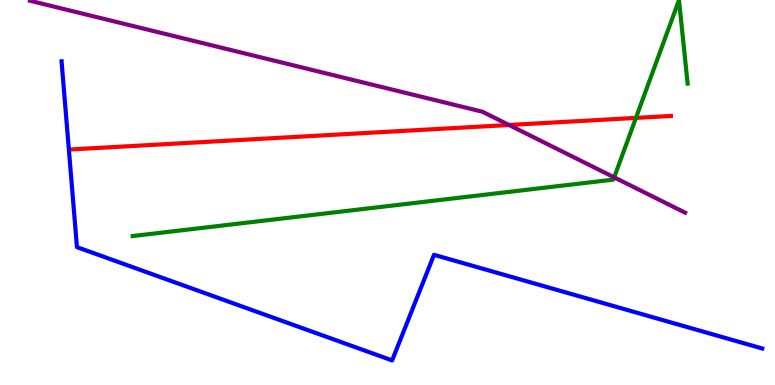[{'lines': ['blue', 'red'], 'intersections': []}, {'lines': ['green', 'red'], 'intersections': [{'x': 8.21, 'y': 6.94}]}, {'lines': ['purple', 'red'], 'intersections': [{'x': 6.57, 'y': 6.75}]}, {'lines': ['blue', 'green'], 'intersections': []}, {'lines': ['blue', 'purple'], 'intersections': []}, {'lines': ['green', 'purple'], 'intersections': [{'x': 7.92, 'y': 5.39}]}]